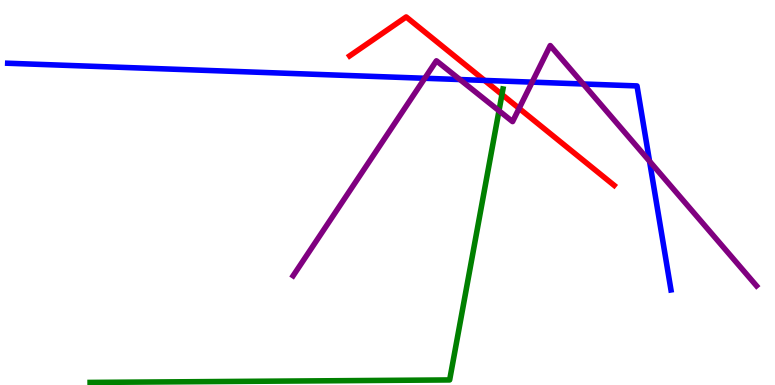[{'lines': ['blue', 'red'], 'intersections': [{'x': 6.25, 'y': 7.91}]}, {'lines': ['green', 'red'], 'intersections': [{'x': 6.48, 'y': 7.55}]}, {'lines': ['purple', 'red'], 'intersections': [{'x': 6.7, 'y': 7.18}]}, {'lines': ['blue', 'green'], 'intersections': []}, {'lines': ['blue', 'purple'], 'intersections': [{'x': 5.48, 'y': 7.97}, {'x': 5.93, 'y': 7.93}, {'x': 6.87, 'y': 7.87}, {'x': 7.53, 'y': 7.82}, {'x': 8.38, 'y': 5.81}]}, {'lines': ['green', 'purple'], 'intersections': [{'x': 6.44, 'y': 7.12}]}]